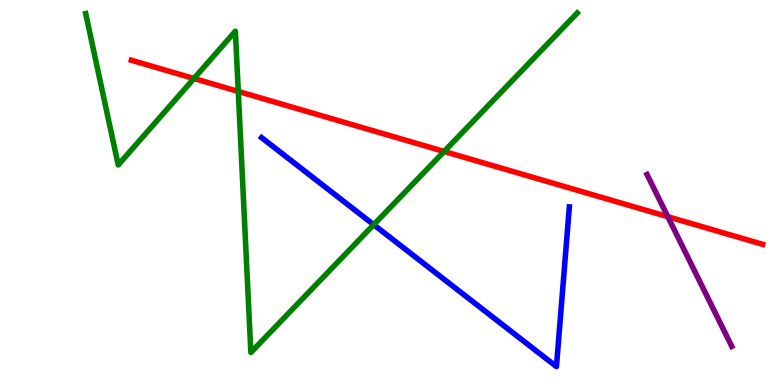[{'lines': ['blue', 'red'], 'intersections': []}, {'lines': ['green', 'red'], 'intersections': [{'x': 2.5, 'y': 7.96}, {'x': 3.07, 'y': 7.63}, {'x': 5.73, 'y': 6.07}]}, {'lines': ['purple', 'red'], 'intersections': [{'x': 8.62, 'y': 4.37}]}, {'lines': ['blue', 'green'], 'intersections': [{'x': 4.82, 'y': 4.16}]}, {'lines': ['blue', 'purple'], 'intersections': []}, {'lines': ['green', 'purple'], 'intersections': []}]